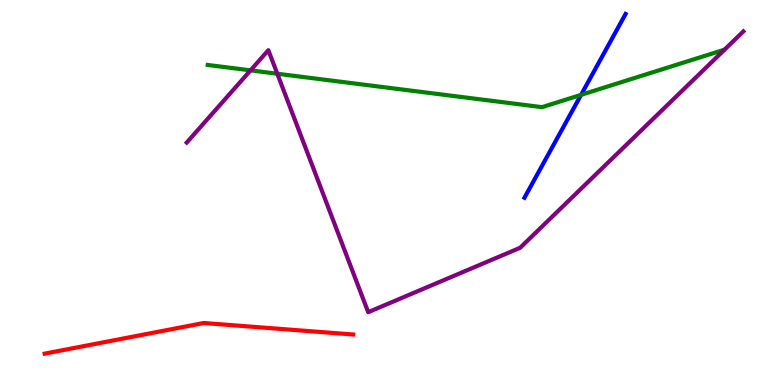[{'lines': ['blue', 'red'], 'intersections': []}, {'lines': ['green', 'red'], 'intersections': []}, {'lines': ['purple', 'red'], 'intersections': []}, {'lines': ['blue', 'green'], 'intersections': [{'x': 7.5, 'y': 7.54}]}, {'lines': ['blue', 'purple'], 'intersections': []}, {'lines': ['green', 'purple'], 'intersections': [{'x': 3.23, 'y': 8.17}, {'x': 3.58, 'y': 8.08}]}]